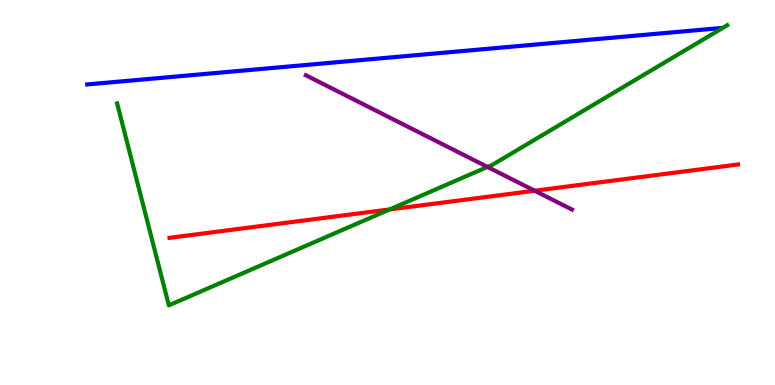[{'lines': ['blue', 'red'], 'intersections': []}, {'lines': ['green', 'red'], 'intersections': [{'x': 5.03, 'y': 4.56}]}, {'lines': ['purple', 'red'], 'intersections': [{'x': 6.9, 'y': 5.05}]}, {'lines': ['blue', 'green'], 'intersections': []}, {'lines': ['blue', 'purple'], 'intersections': []}, {'lines': ['green', 'purple'], 'intersections': [{'x': 6.29, 'y': 5.66}]}]